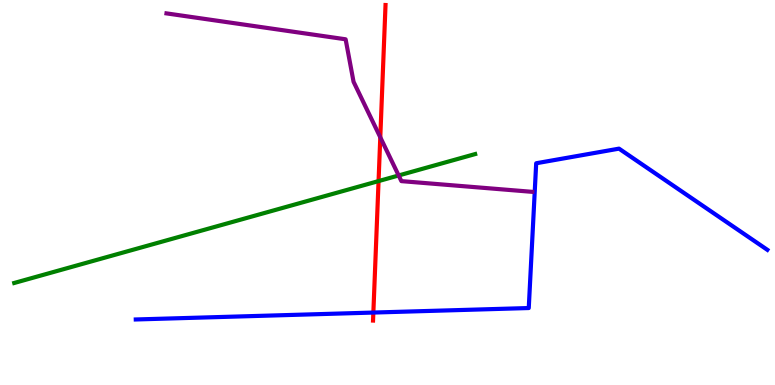[{'lines': ['blue', 'red'], 'intersections': [{'x': 4.82, 'y': 1.88}]}, {'lines': ['green', 'red'], 'intersections': [{'x': 4.88, 'y': 5.3}]}, {'lines': ['purple', 'red'], 'intersections': [{'x': 4.91, 'y': 6.43}]}, {'lines': ['blue', 'green'], 'intersections': []}, {'lines': ['blue', 'purple'], 'intersections': []}, {'lines': ['green', 'purple'], 'intersections': [{'x': 5.14, 'y': 5.44}]}]